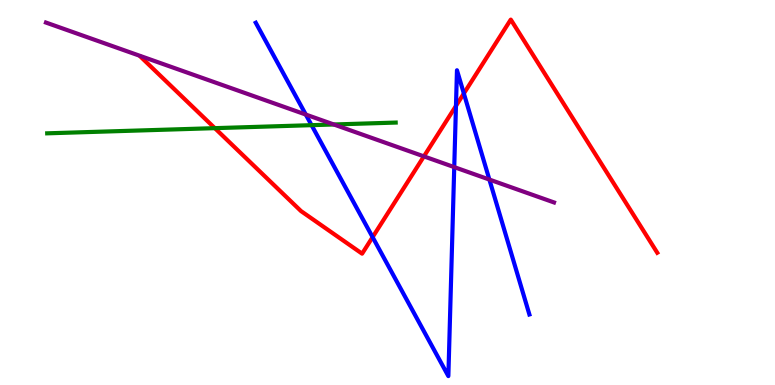[{'lines': ['blue', 'red'], 'intersections': [{'x': 4.81, 'y': 3.84}, {'x': 5.88, 'y': 7.25}, {'x': 5.99, 'y': 7.57}]}, {'lines': ['green', 'red'], 'intersections': [{'x': 2.77, 'y': 6.67}]}, {'lines': ['purple', 'red'], 'intersections': [{'x': 5.47, 'y': 5.94}]}, {'lines': ['blue', 'green'], 'intersections': [{'x': 4.02, 'y': 6.75}]}, {'lines': ['blue', 'purple'], 'intersections': [{'x': 3.95, 'y': 7.02}, {'x': 5.86, 'y': 5.66}, {'x': 6.31, 'y': 5.34}]}, {'lines': ['green', 'purple'], 'intersections': [{'x': 4.31, 'y': 6.77}]}]